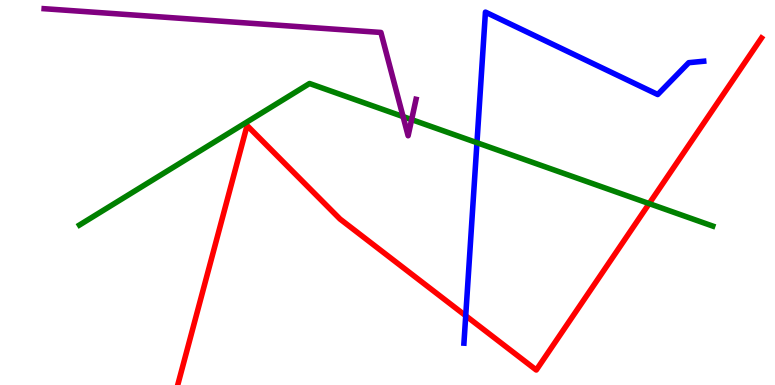[{'lines': ['blue', 'red'], 'intersections': [{'x': 6.01, 'y': 1.8}]}, {'lines': ['green', 'red'], 'intersections': [{'x': 8.38, 'y': 4.71}]}, {'lines': ['purple', 'red'], 'intersections': []}, {'lines': ['blue', 'green'], 'intersections': [{'x': 6.15, 'y': 6.29}]}, {'lines': ['blue', 'purple'], 'intersections': []}, {'lines': ['green', 'purple'], 'intersections': [{'x': 5.2, 'y': 6.97}, {'x': 5.31, 'y': 6.89}]}]